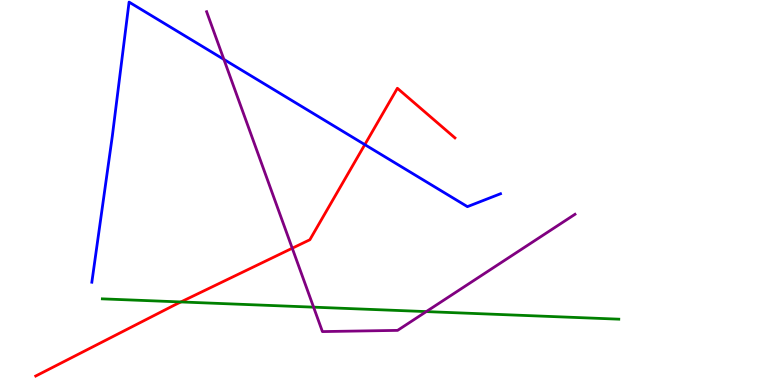[{'lines': ['blue', 'red'], 'intersections': [{'x': 4.71, 'y': 6.24}]}, {'lines': ['green', 'red'], 'intersections': [{'x': 2.33, 'y': 2.16}]}, {'lines': ['purple', 'red'], 'intersections': [{'x': 3.77, 'y': 3.55}]}, {'lines': ['blue', 'green'], 'intersections': []}, {'lines': ['blue', 'purple'], 'intersections': [{'x': 2.89, 'y': 8.46}]}, {'lines': ['green', 'purple'], 'intersections': [{'x': 4.05, 'y': 2.02}, {'x': 5.5, 'y': 1.91}]}]